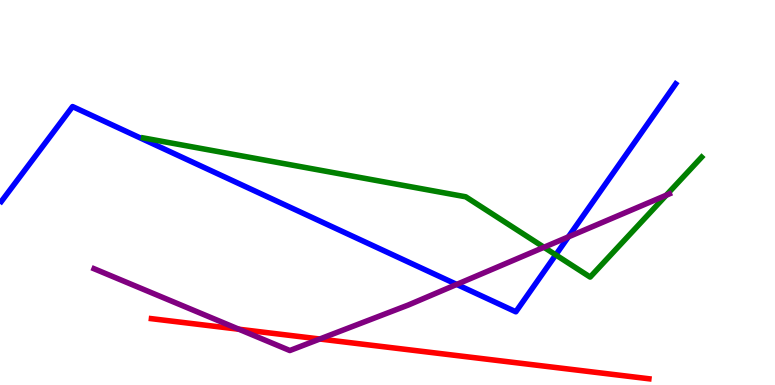[{'lines': ['blue', 'red'], 'intersections': []}, {'lines': ['green', 'red'], 'intersections': []}, {'lines': ['purple', 'red'], 'intersections': [{'x': 3.08, 'y': 1.45}, {'x': 4.13, 'y': 1.19}]}, {'lines': ['blue', 'green'], 'intersections': [{'x': 7.17, 'y': 3.38}]}, {'lines': ['blue', 'purple'], 'intersections': [{'x': 5.89, 'y': 2.61}, {'x': 7.33, 'y': 3.85}]}, {'lines': ['green', 'purple'], 'intersections': [{'x': 7.02, 'y': 3.58}, {'x': 8.6, 'y': 4.93}]}]